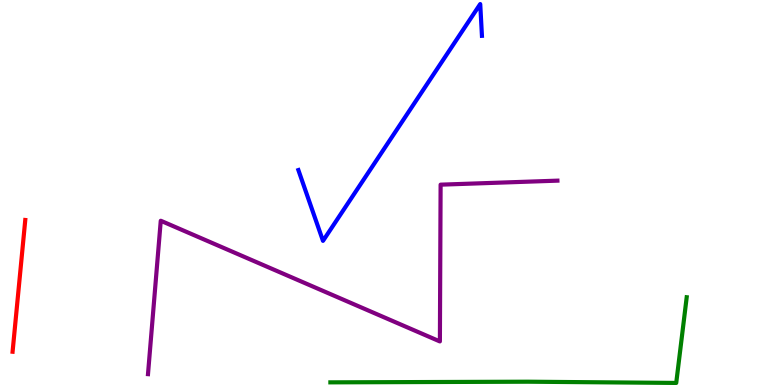[{'lines': ['blue', 'red'], 'intersections': []}, {'lines': ['green', 'red'], 'intersections': []}, {'lines': ['purple', 'red'], 'intersections': []}, {'lines': ['blue', 'green'], 'intersections': []}, {'lines': ['blue', 'purple'], 'intersections': []}, {'lines': ['green', 'purple'], 'intersections': []}]